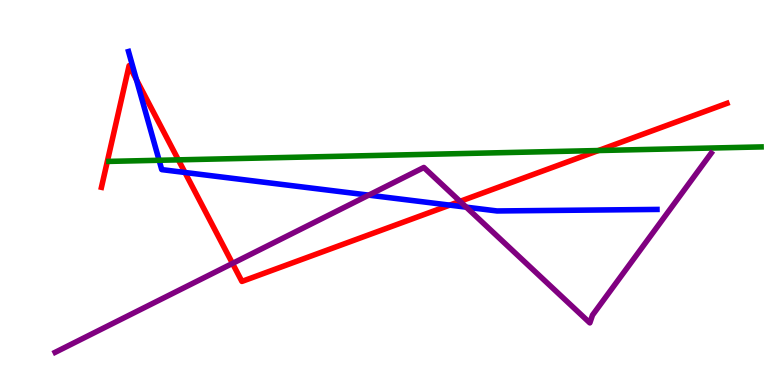[{'lines': ['blue', 'red'], 'intersections': [{'x': 1.76, 'y': 7.93}, {'x': 2.39, 'y': 5.52}, {'x': 5.8, 'y': 4.67}]}, {'lines': ['green', 'red'], 'intersections': [{'x': 2.3, 'y': 5.85}, {'x': 7.72, 'y': 6.09}]}, {'lines': ['purple', 'red'], 'intersections': [{'x': 3.0, 'y': 3.16}, {'x': 5.94, 'y': 4.77}]}, {'lines': ['blue', 'green'], 'intersections': [{'x': 2.05, 'y': 5.84}]}, {'lines': ['blue', 'purple'], 'intersections': [{'x': 4.76, 'y': 4.93}, {'x': 6.02, 'y': 4.62}]}, {'lines': ['green', 'purple'], 'intersections': []}]